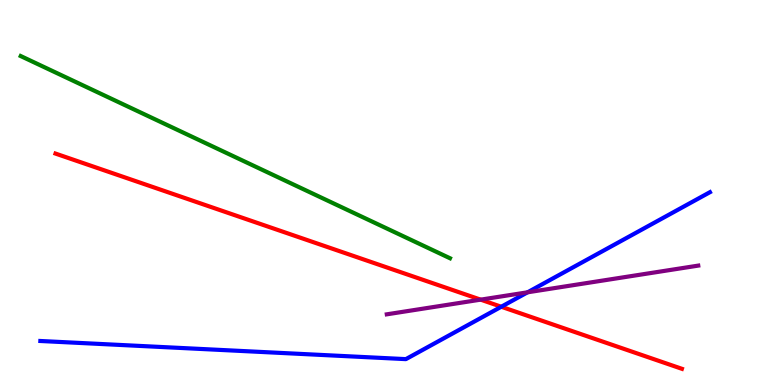[{'lines': ['blue', 'red'], 'intersections': [{'x': 6.47, 'y': 2.03}]}, {'lines': ['green', 'red'], 'intersections': []}, {'lines': ['purple', 'red'], 'intersections': [{'x': 6.2, 'y': 2.22}]}, {'lines': ['blue', 'green'], 'intersections': []}, {'lines': ['blue', 'purple'], 'intersections': [{'x': 6.81, 'y': 2.41}]}, {'lines': ['green', 'purple'], 'intersections': []}]